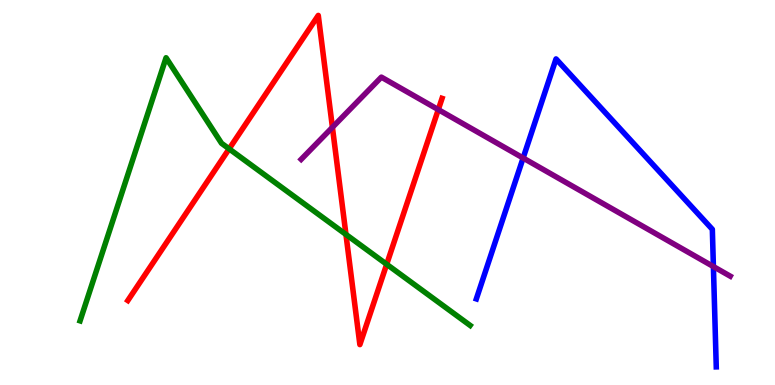[{'lines': ['blue', 'red'], 'intersections': []}, {'lines': ['green', 'red'], 'intersections': [{'x': 2.96, 'y': 6.13}, {'x': 4.46, 'y': 3.91}, {'x': 4.99, 'y': 3.14}]}, {'lines': ['purple', 'red'], 'intersections': [{'x': 4.29, 'y': 6.69}, {'x': 5.66, 'y': 7.15}]}, {'lines': ['blue', 'green'], 'intersections': []}, {'lines': ['blue', 'purple'], 'intersections': [{'x': 6.75, 'y': 5.9}, {'x': 9.21, 'y': 3.08}]}, {'lines': ['green', 'purple'], 'intersections': []}]